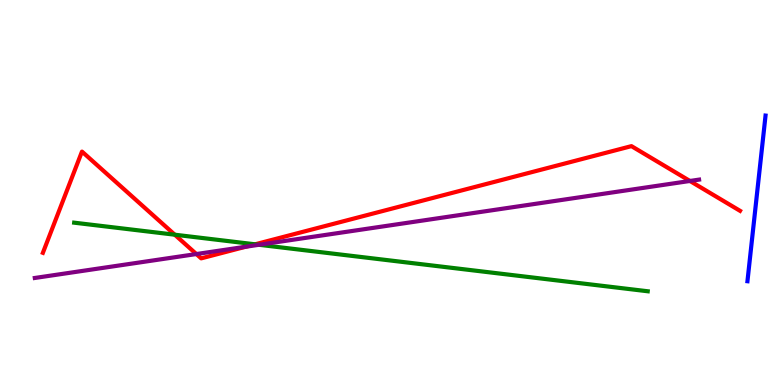[{'lines': ['blue', 'red'], 'intersections': []}, {'lines': ['green', 'red'], 'intersections': [{'x': 2.26, 'y': 3.9}, {'x': 3.29, 'y': 3.65}]}, {'lines': ['purple', 'red'], 'intersections': [{'x': 2.53, 'y': 3.4}, {'x': 3.17, 'y': 3.59}, {'x': 8.9, 'y': 5.3}]}, {'lines': ['blue', 'green'], 'intersections': []}, {'lines': ['blue', 'purple'], 'intersections': []}, {'lines': ['green', 'purple'], 'intersections': [{'x': 3.34, 'y': 3.64}]}]